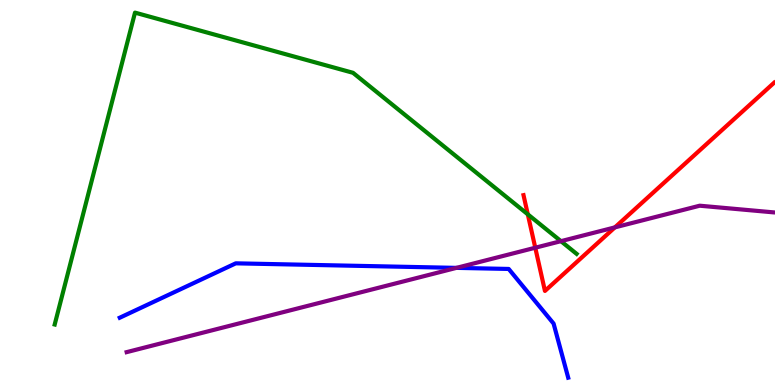[{'lines': ['blue', 'red'], 'intersections': []}, {'lines': ['green', 'red'], 'intersections': [{'x': 6.81, 'y': 4.43}]}, {'lines': ['purple', 'red'], 'intersections': [{'x': 6.91, 'y': 3.57}, {'x': 7.93, 'y': 4.09}]}, {'lines': ['blue', 'green'], 'intersections': []}, {'lines': ['blue', 'purple'], 'intersections': [{'x': 5.89, 'y': 3.04}]}, {'lines': ['green', 'purple'], 'intersections': [{'x': 7.24, 'y': 3.74}]}]